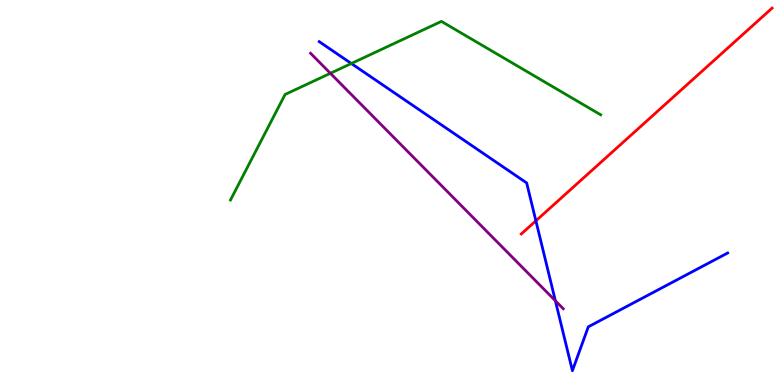[{'lines': ['blue', 'red'], 'intersections': [{'x': 6.91, 'y': 4.26}]}, {'lines': ['green', 'red'], 'intersections': []}, {'lines': ['purple', 'red'], 'intersections': []}, {'lines': ['blue', 'green'], 'intersections': [{'x': 4.53, 'y': 8.35}]}, {'lines': ['blue', 'purple'], 'intersections': [{'x': 7.17, 'y': 2.19}]}, {'lines': ['green', 'purple'], 'intersections': [{'x': 4.26, 'y': 8.1}]}]